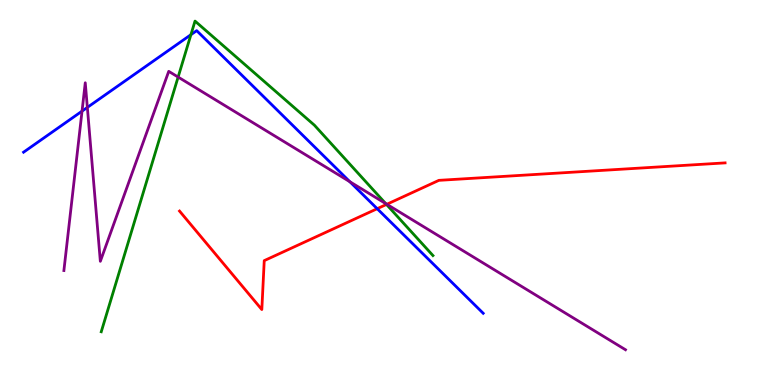[{'lines': ['blue', 'red'], 'intersections': [{'x': 4.87, 'y': 4.58}]}, {'lines': ['green', 'red'], 'intersections': [{'x': 4.99, 'y': 4.69}]}, {'lines': ['purple', 'red'], 'intersections': [{'x': 4.99, 'y': 4.69}]}, {'lines': ['blue', 'green'], 'intersections': [{'x': 2.46, 'y': 9.1}]}, {'lines': ['blue', 'purple'], 'intersections': [{'x': 1.06, 'y': 7.11}, {'x': 1.13, 'y': 7.21}, {'x': 4.51, 'y': 5.28}]}, {'lines': ['green', 'purple'], 'intersections': [{'x': 2.3, 'y': 8.0}, {'x': 4.98, 'y': 4.71}]}]